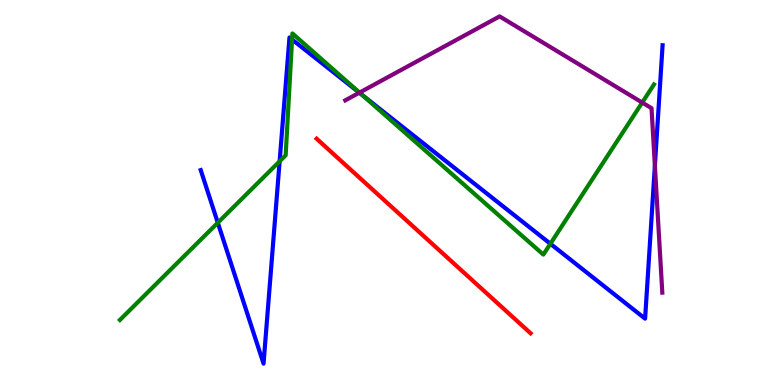[{'lines': ['blue', 'red'], 'intersections': []}, {'lines': ['green', 'red'], 'intersections': []}, {'lines': ['purple', 'red'], 'intersections': []}, {'lines': ['blue', 'green'], 'intersections': [{'x': 2.81, 'y': 4.22}, {'x': 3.61, 'y': 5.81}, {'x': 3.77, 'y': 8.97}, {'x': 4.68, 'y': 7.53}, {'x': 7.1, 'y': 3.67}]}, {'lines': ['blue', 'purple'], 'intersections': [{'x': 4.64, 'y': 7.59}, {'x': 8.45, 'y': 5.7}]}, {'lines': ['green', 'purple'], 'intersections': [{'x': 4.64, 'y': 7.59}, {'x': 8.29, 'y': 7.34}]}]